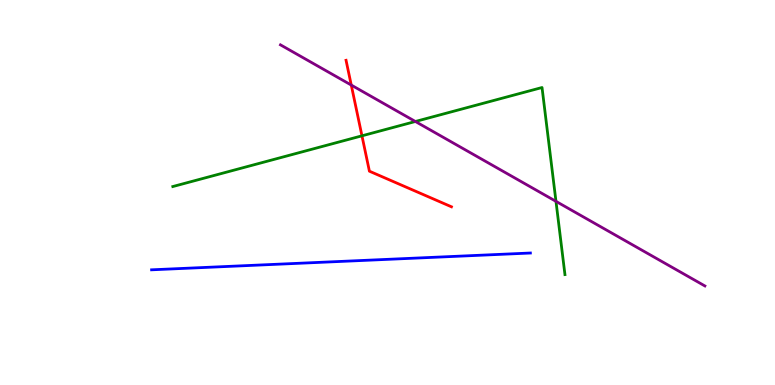[{'lines': ['blue', 'red'], 'intersections': []}, {'lines': ['green', 'red'], 'intersections': [{'x': 4.67, 'y': 6.47}]}, {'lines': ['purple', 'red'], 'intersections': [{'x': 4.53, 'y': 7.79}]}, {'lines': ['blue', 'green'], 'intersections': []}, {'lines': ['blue', 'purple'], 'intersections': []}, {'lines': ['green', 'purple'], 'intersections': [{'x': 5.36, 'y': 6.84}, {'x': 7.17, 'y': 4.77}]}]